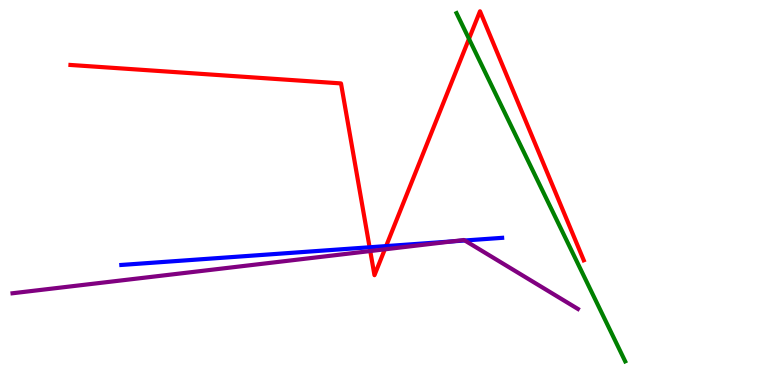[{'lines': ['blue', 'red'], 'intersections': [{'x': 4.77, 'y': 3.58}, {'x': 4.98, 'y': 3.61}]}, {'lines': ['green', 'red'], 'intersections': [{'x': 6.05, 'y': 8.99}]}, {'lines': ['purple', 'red'], 'intersections': [{'x': 4.78, 'y': 3.48}, {'x': 4.97, 'y': 3.52}]}, {'lines': ['blue', 'green'], 'intersections': []}, {'lines': ['blue', 'purple'], 'intersections': [{'x': 5.83, 'y': 3.73}, {'x': 6.0, 'y': 3.75}]}, {'lines': ['green', 'purple'], 'intersections': []}]